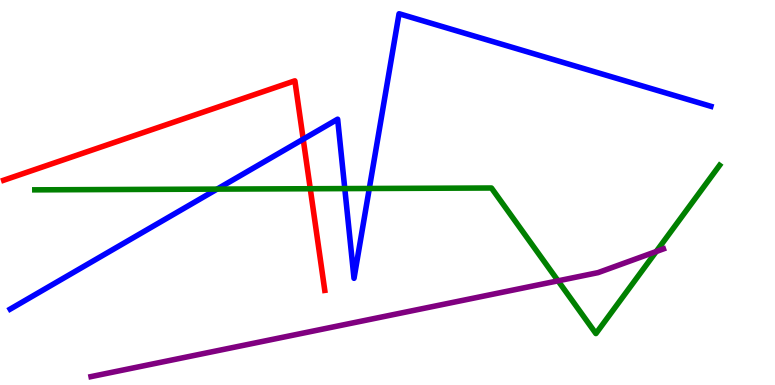[{'lines': ['blue', 'red'], 'intersections': [{'x': 3.91, 'y': 6.39}]}, {'lines': ['green', 'red'], 'intersections': [{'x': 4.0, 'y': 5.1}]}, {'lines': ['purple', 'red'], 'intersections': []}, {'lines': ['blue', 'green'], 'intersections': [{'x': 2.8, 'y': 5.09}, {'x': 4.45, 'y': 5.1}, {'x': 4.77, 'y': 5.1}]}, {'lines': ['blue', 'purple'], 'intersections': []}, {'lines': ['green', 'purple'], 'intersections': [{'x': 7.2, 'y': 2.71}, {'x': 8.47, 'y': 3.47}]}]